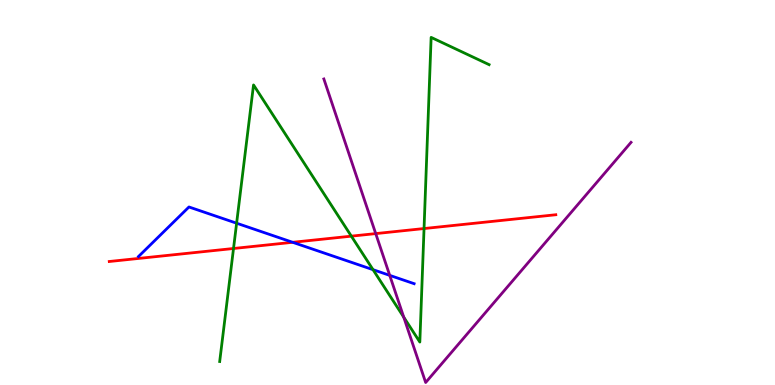[{'lines': ['blue', 'red'], 'intersections': [{'x': 3.78, 'y': 3.71}]}, {'lines': ['green', 'red'], 'intersections': [{'x': 3.01, 'y': 3.55}, {'x': 4.53, 'y': 3.87}, {'x': 5.47, 'y': 4.06}]}, {'lines': ['purple', 'red'], 'intersections': [{'x': 4.85, 'y': 3.93}]}, {'lines': ['blue', 'green'], 'intersections': [{'x': 3.05, 'y': 4.2}, {'x': 4.81, 'y': 3.0}]}, {'lines': ['blue', 'purple'], 'intersections': [{'x': 5.03, 'y': 2.85}]}, {'lines': ['green', 'purple'], 'intersections': [{'x': 5.21, 'y': 1.76}]}]